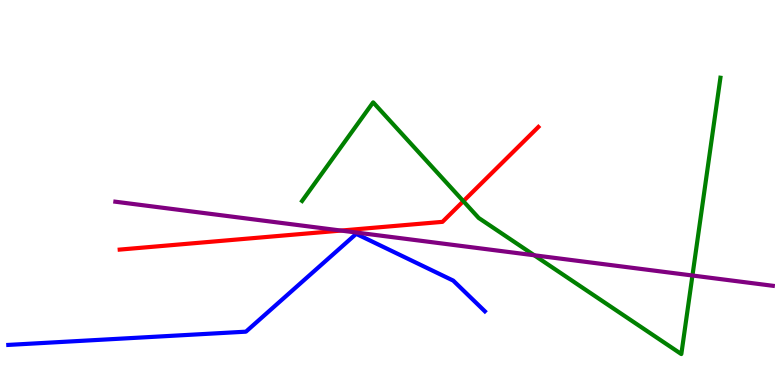[{'lines': ['blue', 'red'], 'intersections': []}, {'lines': ['green', 'red'], 'intersections': [{'x': 5.98, 'y': 4.77}]}, {'lines': ['purple', 'red'], 'intersections': [{'x': 4.4, 'y': 4.01}]}, {'lines': ['blue', 'green'], 'intersections': []}, {'lines': ['blue', 'purple'], 'intersections': []}, {'lines': ['green', 'purple'], 'intersections': [{'x': 6.89, 'y': 3.37}, {'x': 8.93, 'y': 2.84}]}]